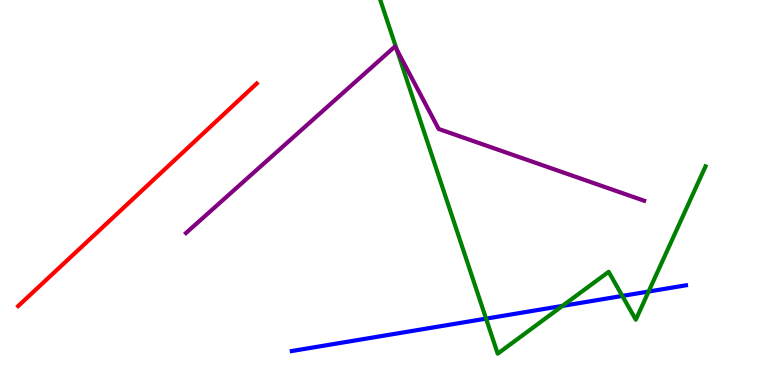[{'lines': ['blue', 'red'], 'intersections': []}, {'lines': ['green', 'red'], 'intersections': []}, {'lines': ['purple', 'red'], 'intersections': []}, {'lines': ['blue', 'green'], 'intersections': [{'x': 6.27, 'y': 1.72}, {'x': 7.26, 'y': 2.05}, {'x': 8.03, 'y': 2.31}, {'x': 8.37, 'y': 2.43}]}, {'lines': ['blue', 'purple'], 'intersections': []}, {'lines': ['green', 'purple'], 'intersections': [{'x': 5.12, 'y': 8.71}]}]